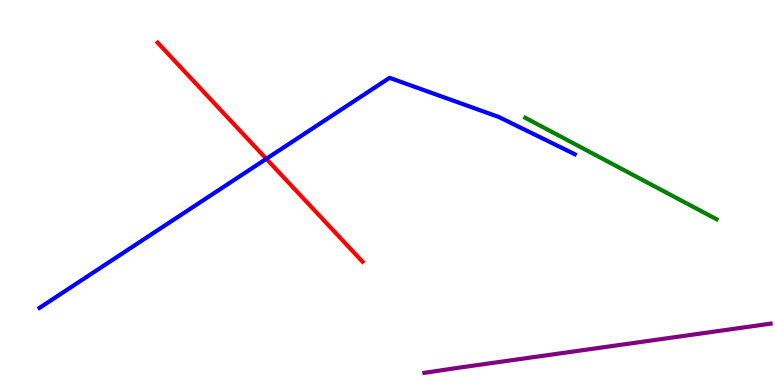[{'lines': ['blue', 'red'], 'intersections': [{'x': 3.44, 'y': 5.87}]}, {'lines': ['green', 'red'], 'intersections': []}, {'lines': ['purple', 'red'], 'intersections': []}, {'lines': ['blue', 'green'], 'intersections': []}, {'lines': ['blue', 'purple'], 'intersections': []}, {'lines': ['green', 'purple'], 'intersections': []}]